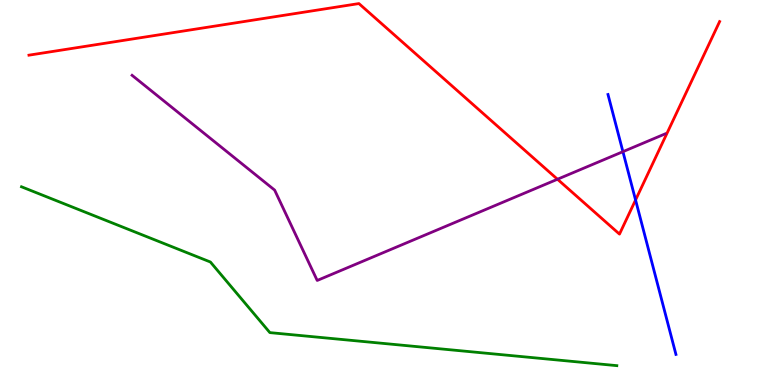[{'lines': ['blue', 'red'], 'intersections': [{'x': 8.2, 'y': 4.81}]}, {'lines': ['green', 'red'], 'intersections': []}, {'lines': ['purple', 'red'], 'intersections': [{'x': 7.19, 'y': 5.34}]}, {'lines': ['blue', 'green'], 'intersections': []}, {'lines': ['blue', 'purple'], 'intersections': [{'x': 8.04, 'y': 6.06}]}, {'lines': ['green', 'purple'], 'intersections': []}]